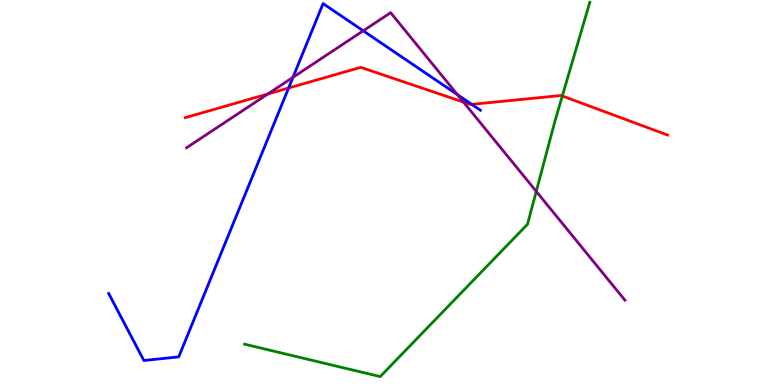[{'lines': ['blue', 'red'], 'intersections': [{'x': 3.72, 'y': 7.71}, {'x': 6.09, 'y': 7.29}]}, {'lines': ['green', 'red'], 'intersections': [{'x': 7.26, 'y': 7.51}]}, {'lines': ['purple', 'red'], 'intersections': [{'x': 3.46, 'y': 7.56}, {'x': 5.98, 'y': 7.35}]}, {'lines': ['blue', 'green'], 'intersections': []}, {'lines': ['blue', 'purple'], 'intersections': [{'x': 3.78, 'y': 7.99}, {'x': 4.69, 'y': 9.2}, {'x': 5.9, 'y': 7.54}]}, {'lines': ['green', 'purple'], 'intersections': [{'x': 6.92, 'y': 5.03}]}]